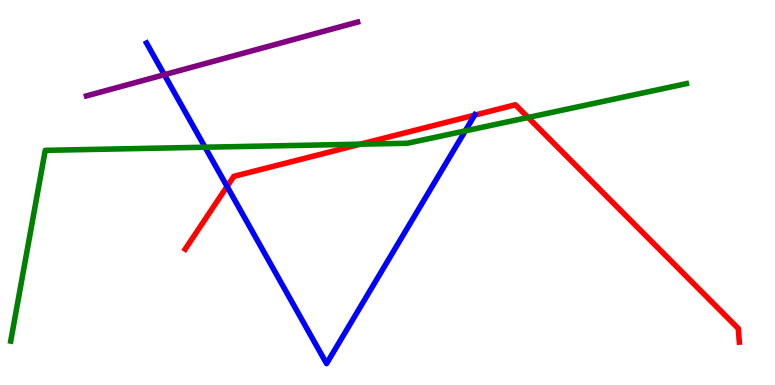[{'lines': ['blue', 'red'], 'intersections': [{'x': 2.93, 'y': 5.16}, {'x': 6.12, 'y': 7.01}]}, {'lines': ['green', 'red'], 'intersections': [{'x': 4.65, 'y': 6.26}, {'x': 6.81, 'y': 6.95}]}, {'lines': ['purple', 'red'], 'intersections': []}, {'lines': ['blue', 'green'], 'intersections': [{'x': 2.65, 'y': 6.18}, {'x': 6.0, 'y': 6.6}]}, {'lines': ['blue', 'purple'], 'intersections': [{'x': 2.12, 'y': 8.06}]}, {'lines': ['green', 'purple'], 'intersections': []}]